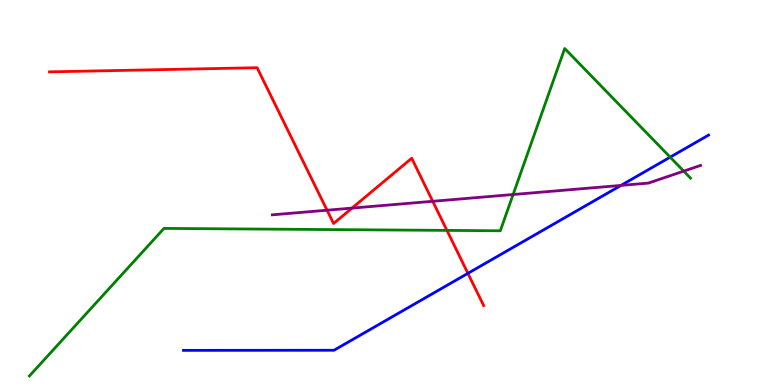[{'lines': ['blue', 'red'], 'intersections': [{'x': 6.04, 'y': 2.9}]}, {'lines': ['green', 'red'], 'intersections': [{'x': 5.77, 'y': 4.02}]}, {'lines': ['purple', 'red'], 'intersections': [{'x': 4.22, 'y': 4.54}, {'x': 4.54, 'y': 4.59}, {'x': 5.58, 'y': 4.77}]}, {'lines': ['blue', 'green'], 'intersections': [{'x': 8.65, 'y': 5.92}]}, {'lines': ['blue', 'purple'], 'intersections': [{'x': 8.01, 'y': 5.18}]}, {'lines': ['green', 'purple'], 'intersections': [{'x': 6.62, 'y': 4.95}, {'x': 8.82, 'y': 5.56}]}]